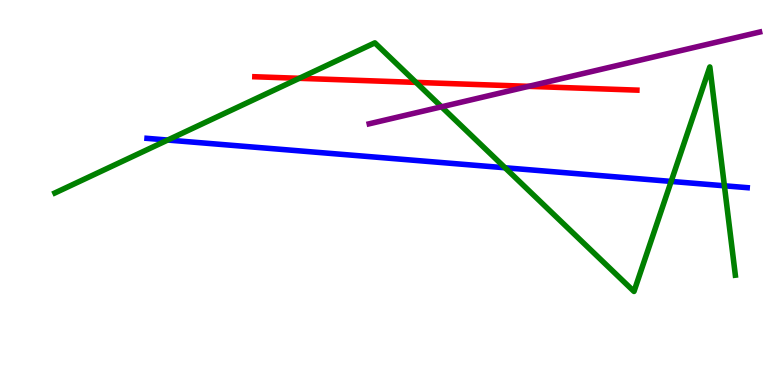[{'lines': ['blue', 'red'], 'intersections': []}, {'lines': ['green', 'red'], 'intersections': [{'x': 3.86, 'y': 7.97}, {'x': 5.37, 'y': 7.86}]}, {'lines': ['purple', 'red'], 'intersections': [{'x': 6.82, 'y': 7.76}]}, {'lines': ['blue', 'green'], 'intersections': [{'x': 2.16, 'y': 6.36}, {'x': 6.52, 'y': 5.64}, {'x': 8.66, 'y': 5.29}, {'x': 9.35, 'y': 5.17}]}, {'lines': ['blue', 'purple'], 'intersections': []}, {'lines': ['green', 'purple'], 'intersections': [{'x': 5.7, 'y': 7.23}]}]